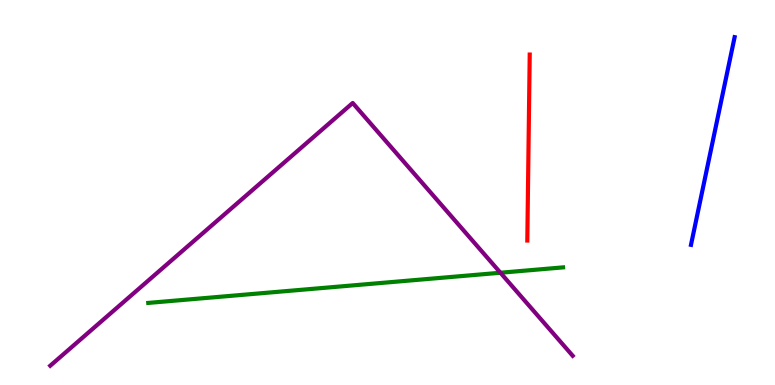[{'lines': ['blue', 'red'], 'intersections': []}, {'lines': ['green', 'red'], 'intersections': []}, {'lines': ['purple', 'red'], 'intersections': []}, {'lines': ['blue', 'green'], 'intersections': []}, {'lines': ['blue', 'purple'], 'intersections': []}, {'lines': ['green', 'purple'], 'intersections': [{'x': 6.46, 'y': 2.92}]}]